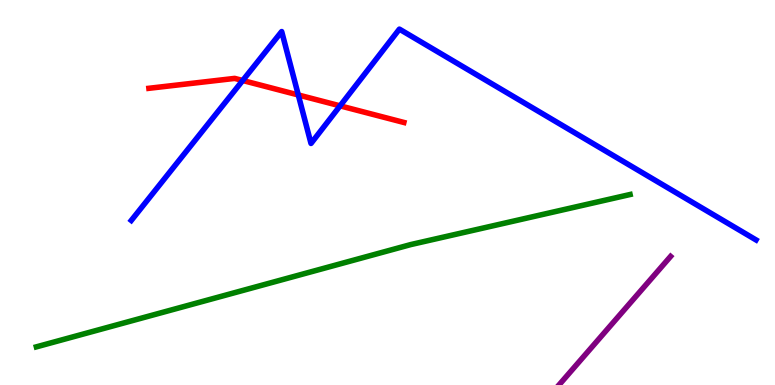[{'lines': ['blue', 'red'], 'intersections': [{'x': 3.13, 'y': 7.91}, {'x': 3.85, 'y': 7.53}, {'x': 4.39, 'y': 7.25}]}, {'lines': ['green', 'red'], 'intersections': []}, {'lines': ['purple', 'red'], 'intersections': []}, {'lines': ['blue', 'green'], 'intersections': []}, {'lines': ['blue', 'purple'], 'intersections': []}, {'lines': ['green', 'purple'], 'intersections': []}]